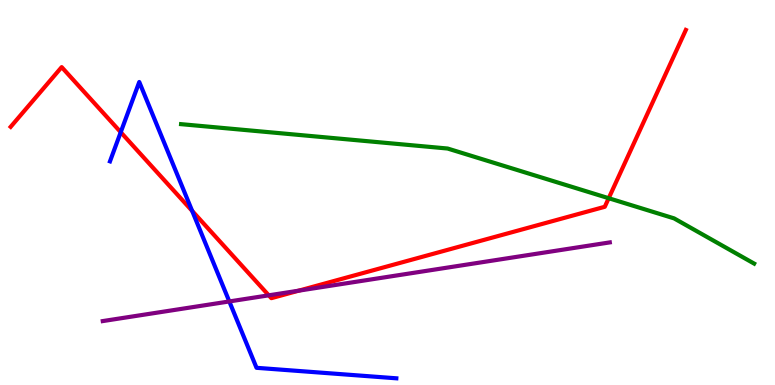[{'lines': ['blue', 'red'], 'intersections': [{'x': 1.56, 'y': 6.57}, {'x': 2.48, 'y': 4.52}]}, {'lines': ['green', 'red'], 'intersections': [{'x': 7.85, 'y': 4.85}]}, {'lines': ['purple', 'red'], 'intersections': [{'x': 3.47, 'y': 2.33}, {'x': 3.85, 'y': 2.45}]}, {'lines': ['blue', 'green'], 'intersections': []}, {'lines': ['blue', 'purple'], 'intersections': [{'x': 2.96, 'y': 2.17}]}, {'lines': ['green', 'purple'], 'intersections': []}]